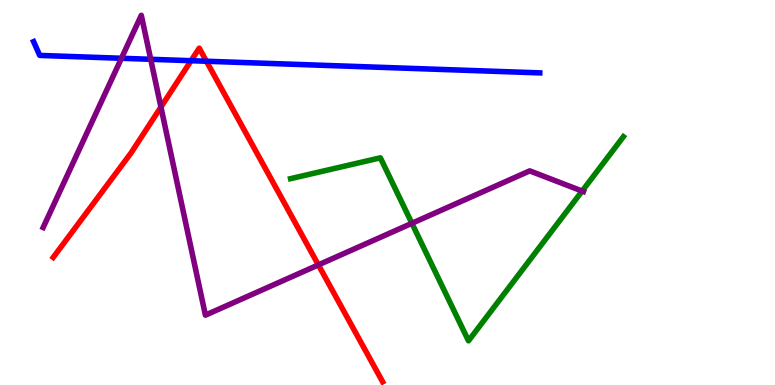[{'lines': ['blue', 'red'], 'intersections': [{'x': 2.47, 'y': 8.42}, {'x': 2.66, 'y': 8.41}]}, {'lines': ['green', 'red'], 'intersections': []}, {'lines': ['purple', 'red'], 'intersections': [{'x': 2.08, 'y': 7.22}, {'x': 4.11, 'y': 3.12}]}, {'lines': ['blue', 'green'], 'intersections': []}, {'lines': ['blue', 'purple'], 'intersections': [{'x': 1.57, 'y': 8.49}, {'x': 1.94, 'y': 8.46}]}, {'lines': ['green', 'purple'], 'intersections': [{'x': 5.31, 'y': 4.2}, {'x': 7.51, 'y': 5.04}]}]